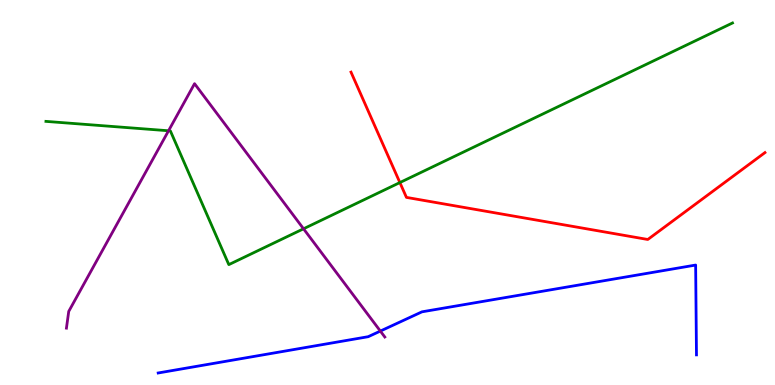[{'lines': ['blue', 'red'], 'intersections': []}, {'lines': ['green', 'red'], 'intersections': [{'x': 5.16, 'y': 5.26}]}, {'lines': ['purple', 'red'], 'intersections': []}, {'lines': ['blue', 'green'], 'intersections': []}, {'lines': ['blue', 'purple'], 'intersections': [{'x': 4.91, 'y': 1.4}]}, {'lines': ['green', 'purple'], 'intersections': [{'x': 2.17, 'y': 6.6}, {'x': 3.92, 'y': 4.06}]}]